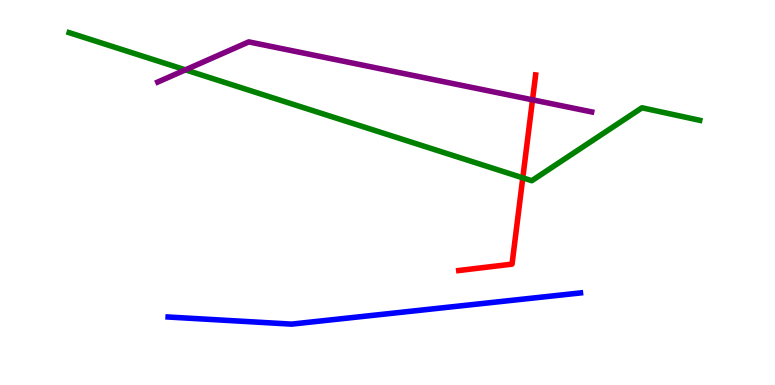[{'lines': ['blue', 'red'], 'intersections': []}, {'lines': ['green', 'red'], 'intersections': [{'x': 6.75, 'y': 5.38}]}, {'lines': ['purple', 'red'], 'intersections': [{'x': 6.87, 'y': 7.41}]}, {'lines': ['blue', 'green'], 'intersections': []}, {'lines': ['blue', 'purple'], 'intersections': []}, {'lines': ['green', 'purple'], 'intersections': [{'x': 2.39, 'y': 8.19}]}]